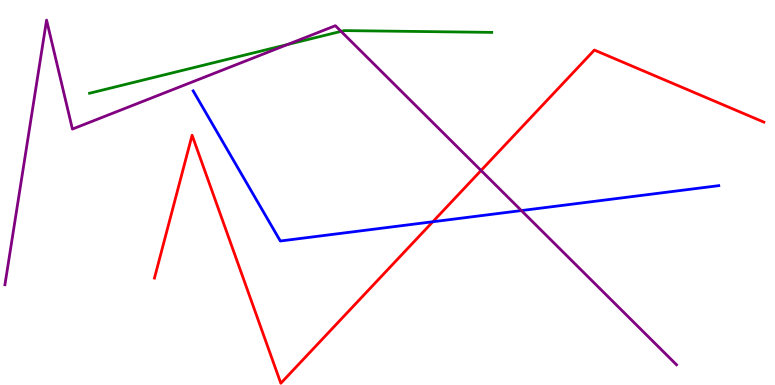[{'lines': ['blue', 'red'], 'intersections': [{'x': 5.58, 'y': 4.24}]}, {'lines': ['green', 'red'], 'intersections': []}, {'lines': ['purple', 'red'], 'intersections': [{'x': 6.21, 'y': 5.57}]}, {'lines': ['blue', 'green'], 'intersections': []}, {'lines': ['blue', 'purple'], 'intersections': [{'x': 6.73, 'y': 4.53}]}, {'lines': ['green', 'purple'], 'intersections': [{'x': 3.71, 'y': 8.84}, {'x': 4.4, 'y': 9.19}]}]